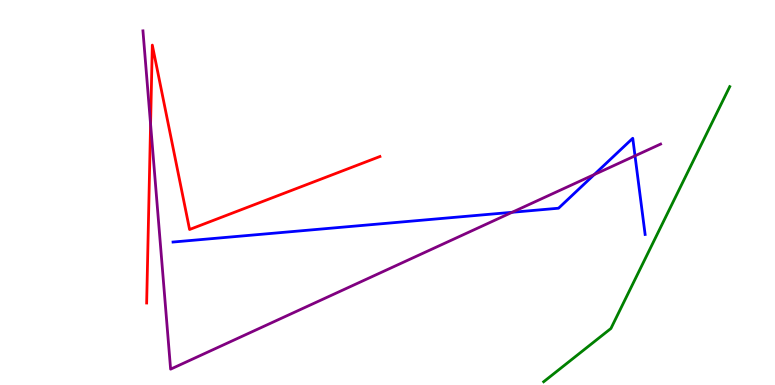[{'lines': ['blue', 'red'], 'intersections': []}, {'lines': ['green', 'red'], 'intersections': []}, {'lines': ['purple', 'red'], 'intersections': [{'x': 1.94, 'y': 6.77}]}, {'lines': ['blue', 'green'], 'intersections': []}, {'lines': ['blue', 'purple'], 'intersections': [{'x': 6.61, 'y': 4.49}, {'x': 7.67, 'y': 5.47}, {'x': 8.19, 'y': 5.95}]}, {'lines': ['green', 'purple'], 'intersections': []}]